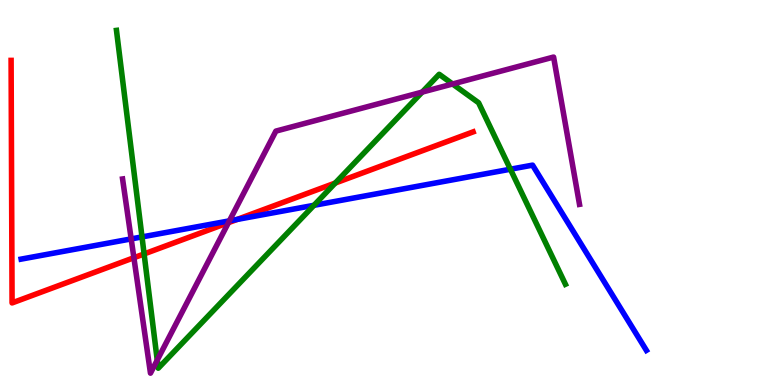[{'lines': ['blue', 'red'], 'intersections': [{'x': 3.06, 'y': 4.3}]}, {'lines': ['green', 'red'], 'intersections': [{'x': 1.86, 'y': 3.4}, {'x': 4.33, 'y': 5.25}]}, {'lines': ['purple', 'red'], 'intersections': [{'x': 1.73, 'y': 3.31}, {'x': 2.95, 'y': 4.22}]}, {'lines': ['blue', 'green'], 'intersections': [{'x': 1.83, 'y': 3.85}, {'x': 4.05, 'y': 4.67}, {'x': 6.59, 'y': 5.6}]}, {'lines': ['blue', 'purple'], 'intersections': [{'x': 1.69, 'y': 3.79}, {'x': 2.96, 'y': 4.26}]}, {'lines': ['green', 'purple'], 'intersections': [{'x': 2.03, 'y': 0.646}, {'x': 5.45, 'y': 7.61}, {'x': 5.84, 'y': 7.82}]}]